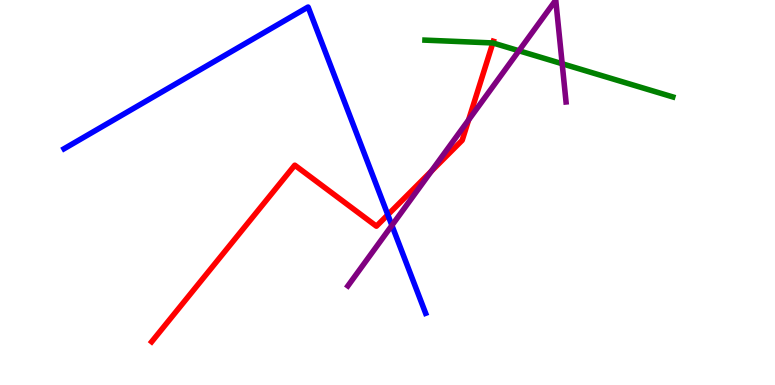[{'lines': ['blue', 'red'], 'intersections': [{'x': 5.0, 'y': 4.42}]}, {'lines': ['green', 'red'], 'intersections': [{'x': 6.36, 'y': 8.88}]}, {'lines': ['purple', 'red'], 'intersections': [{'x': 5.57, 'y': 5.55}, {'x': 6.05, 'y': 6.88}]}, {'lines': ['blue', 'green'], 'intersections': []}, {'lines': ['blue', 'purple'], 'intersections': [{'x': 5.06, 'y': 4.15}]}, {'lines': ['green', 'purple'], 'intersections': [{'x': 6.7, 'y': 8.68}, {'x': 7.25, 'y': 8.34}]}]